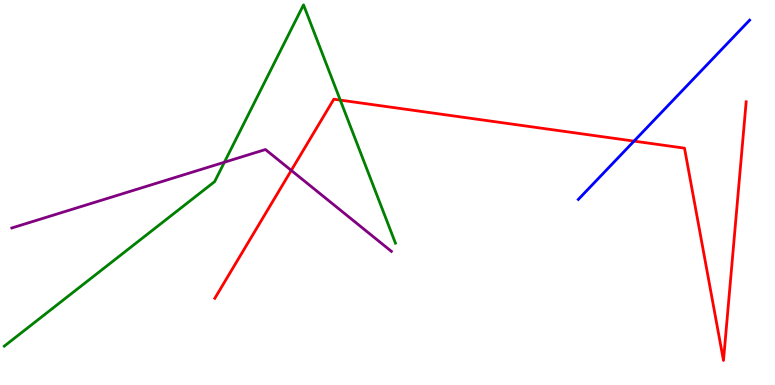[{'lines': ['blue', 'red'], 'intersections': [{'x': 8.18, 'y': 6.33}]}, {'lines': ['green', 'red'], 'intersections': [{'x': 4.39, 'y': 7.4}]}, {'lines': ['purple', 'red'], 'intersections': [{'x': 3.76, 'y': 5.57}]}, {'lines': ['blue', 'green'], 'intersections': []}, {'lines': ['blue', 'purple'], 'intersections': []}, {'lines': ['green', 'purple'], 'intersections': [{'x': 2.9, 'y': 5.79}]}]